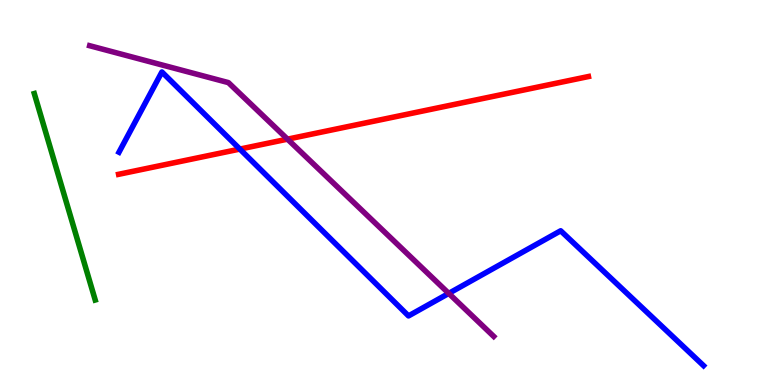[{'lines': ['blue', 'red'], 'intersections': [{'x': 3.09, 'y': 6.13}]}, {'lines': ['green', 'red'], 'intersections': []}, {'lines': ['purple', 'red'], 'intersections': [{'x': 3.71, 'y': 6.39}]}, {'lines': ['blue', 'green'], 'intersections': []}, {'lines': ['blue', 'purple'], 'intersections': [{'x': 5.79, 'y': 2.38}]}, {'lines': ['green', 'purple'], 'intersections': []}]